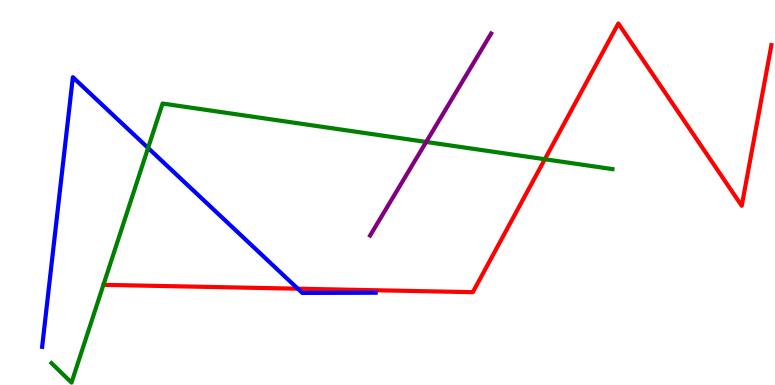[{'lines': ['blue', 'red'], 'intersections': [{'x': 3.84, 'y': 2.5}]}, {'lines': ['green', 'red'], 'intersections': [{'x': 7.03, 'y': 5.86}]}, {'lines': ['purple', 'red'], 'intersections': []}, {'lines': ['blue', 'green'], 'intersections': [{'x': 1.91, 'y': 6.16}]}, {'lines': ['blue', 'purple'], 'intersections': []}, {'lines': ['green', 'purple'], 'intersections': [{'x': 5.5, 'y': 6.31}]}]